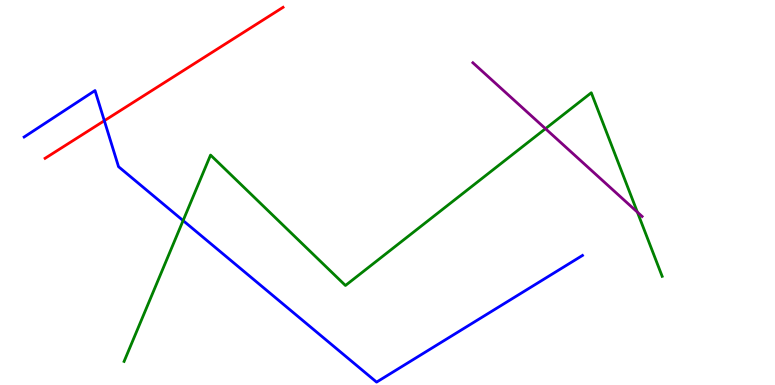[{'lines': ['blue', 'red'], 'intersections': [{'x': 1.35, 'y': 6.86}]}, {'lines': ['green', 'red'], 'intersections': []}, {'lines': ['purple', 'red'], 'intersections': []}, {'lines': ['blue', 'green'], 'intersections': [{'x': 2.36, 'y': 4.27}]}, {'lines': ['blue', 'purple'], 'intersections': []}, {'lines': ['green', 'purple'], 'intersections': [{'x': 7.04, 'y': 6.66}, {'x': 8.22, 'y': 4.49}]}]